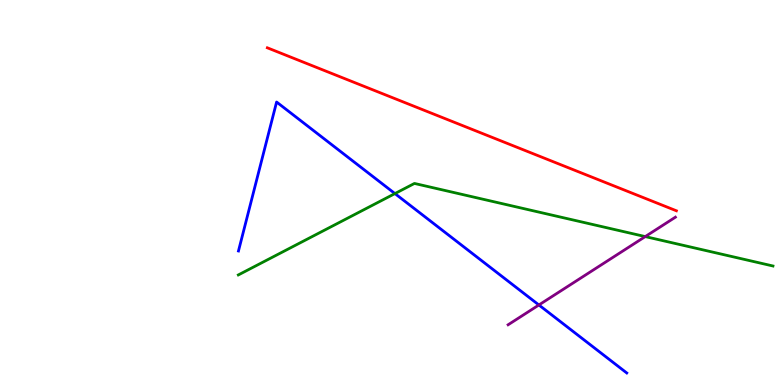[{'lines': ['blue', 'red'], 'intersections': []}, {'lines': ['green', 'red'], 'intersections': []}, {'lines': ['purple', 'red'], 'intersections': []}, {'lines': ['blue', 'green'], 'intersections': [{'x': 5.1, 'y': 4.97}]}, {'lines': ['blue', 'purple'], 'intersections': [{'x': 6.95, 'y': 2.08}]}, {'lines': ['green', 'purple'], 'intersections': [{'x': 8.33, 'y': 3.85}]}]